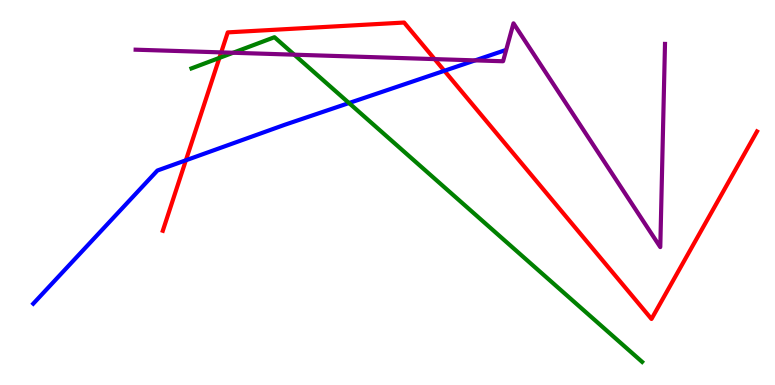[{'lines': ['blue', 'red'], 'intersections': [{'x': 2.4, 'y': 5.84}, {'x': 5.73, 'y': 8.16}]}, {'lines': ['green', 'red'], 'intersections': [{'x': 2.83, 'y': 8.5}]}, {'lines': ['purple', 'red'], 'intersections': [{'x': 2.85, 'y': 8.64}, {'x': 5.61, 'y': 8.46}]}, {'lines': ['blue', 'green'], 'intersections': [{'x': 4.5, 'y': 7.32}]}, {'lines': ['blue', 'purple'], 'intersections': [{'x': 6.13, 'y': 8.43}]}, {'lines': ['green', 'purple'], 'intersections': [{'x': 3.01, 'y': 8.63}, {'x': 3.8, 'y': 8.58}]}]